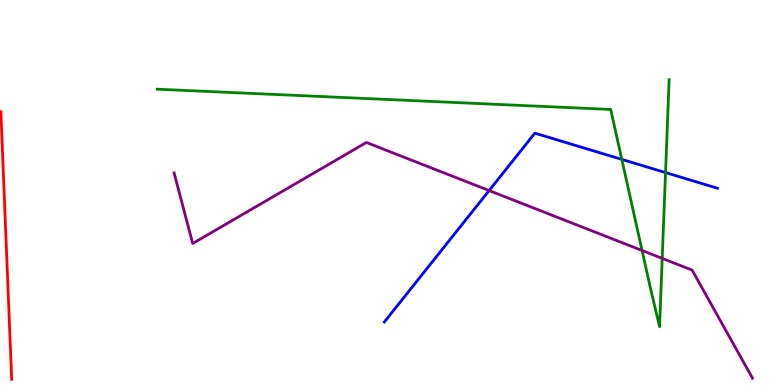[{'lines': ['blue', 'red'], 'intersections': []}, {'lines': ['green', 'red'], 'intersections': []}, {'lines': ['purple', 'red'], 'intersections': []}, {'lines': ['blue', 'green'], 'intersections': [{'x': 8.02, 'y': 5.86}, {'x': 8.59, 'y': 5.52}]}, {'lines': ['blue', 'purple'], 'intersections': [{'x': 6.31, 'y': 5.05}]}, {'lines': ['green', 'purple'], 'intersections': [{'x': 8.28, 'y': 3.49}, {'x': 8.54, 'y': 3.29}]}]